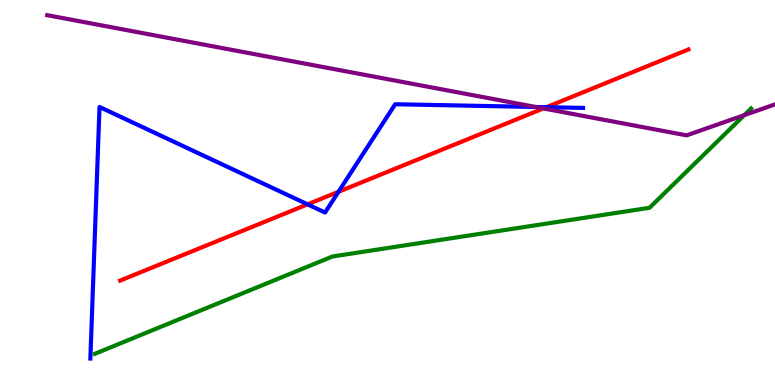[{'lines': ['blue', 'red'], 'intersections': [{'x': 3.97, 'y': 4.69}, {'x': 4.37, 'y': 5.02}, {'x': 7.05, 'y': 7.22}]}, {'lines': ['green', 'red'], 'intersections': []}, {'lines': ['purple', 'red'], 'intersections': [{'x': 7.01, 'y': 7.18}]}, {'lines': ['blue', 'green'], 'intersections': []}, {'lines': ['blue', 'purple'], 'intersections': [{'x': 6.91, 'y': 7.22}]}, {'lines': ['green', 'purple'], 'intersections': [{'x': 9.6, 'y': 7.01}]}]